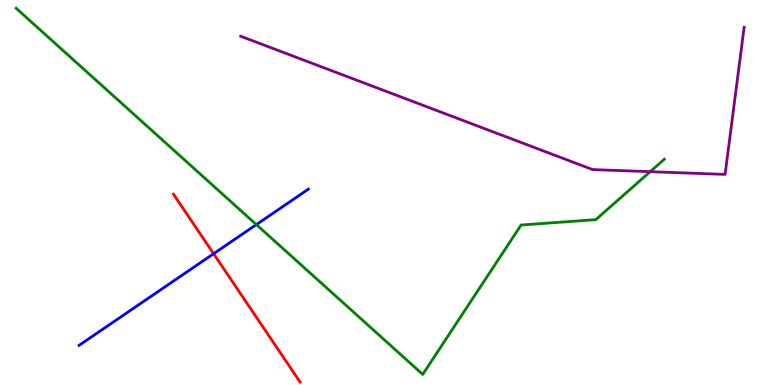[{'lines': ['blue', 'red'], 'intersections': [{'x': 2.76, 'y': 3.41}]}, {'lines': ['green', 'red'], 'intersections': []}, {'lines': ['purple', 'red'], 'intersections': []}, {'lines': ['blue', 'green'], 'intersections': [{'x': 3.31, 'y': 4.17}]}, {'lines': ['blue', 'purple'], 'intersections': []}, {'lines': ['green', 'purple'], 'intersections': [{'x': 8.39, 'y': 5.54}]}]